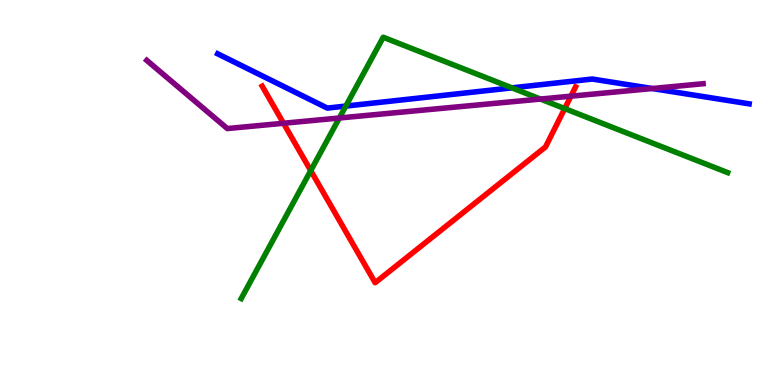[{'lines': ['blue', 'red'], 'intersections': []}, {'lines': ['green', 'red'], 'intersections': [{'x': 4.01, 'y': 5.57}, {'x': 7.29, 'y': 7.18}]}, {'lines': ['purple', 'red'], 'intersections': [{'x': 3.66, 'y': 6.8}, {'x': 7.37, 'y': 7.5}]}, {'lines': ['blue', 'green'], 'intersections': [{'x': 4.46, 'y': 7.24}, {'x': 6.61, 'y': 7.72}]}, {'lines': ['blue', 'purple'], 'intersections': [{'x': 8.42, 'y': 7.7}]}, {'lines': ['green', 'purple'], 'intersections': [{'x': 4.38, 'y': 6.94}, {'x': 6.97, 'y': 7.43}]}]